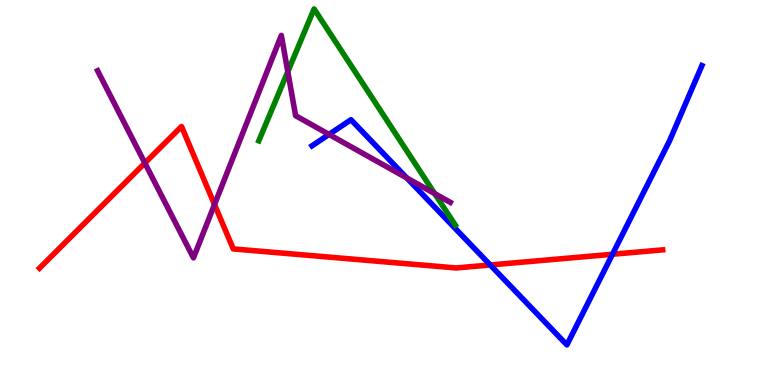[{'lines': ['blue', 'red'], 'intersections': [{'x': 6.33, 'y': 3.12}, {'x': 7.9, 'y': 3.4}]}, {'lines': ['green', 'red'], 'intersections': []}, {'lines': ['purple', 'red'], 'intersections': [{'x': 1.87, 'y': 5.77}, {'x': 2.77, 'y': 4.69}]}, {'lines': ['blue', 'green'], 'intersections': []}, {'lines': ['blue', 'purple'], 'intersections': [{'x': 4.25, 'y': 6.51}, {'x': 5.25, 'y': 5.38}]}, {'lines': ['green', 'purple'], 'intersections': [{'x': 3.71, 'y': 8.14}, {'x': 5.61, 'y': 4.97}]}]